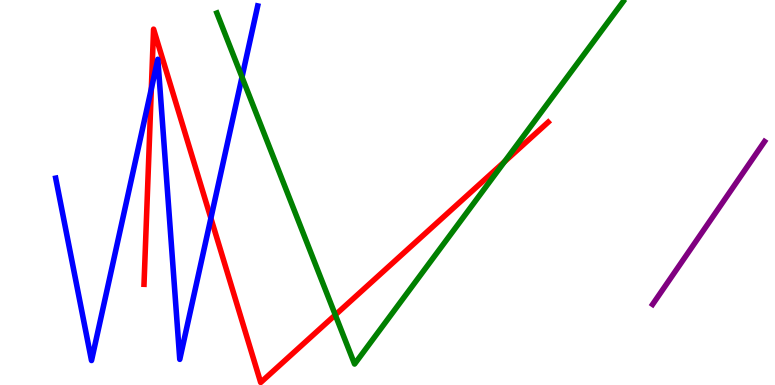[{'lines': ['blue', 'red'], 'intersections': [{'x': 1.95, 'y': 7.69}, {'x': 2.72, 'y': 4.33}]}, {'lines': ['green', 'red'], 'intersections': [{'x': 4.33, 'y': 1.82}, {'x': 6.51, 'y': 5.8}]}, {'lines': ['purple', 'red'], 'intersections': []}, {'lines': ['blue', 'green'], 'intersections': [{'x': 3.12, 'y': 8.0}]}, {'lines': ['blue', 'purple'], 'intersections': []}, {'lines': ['green', 'purple'], 'intersections': []}]